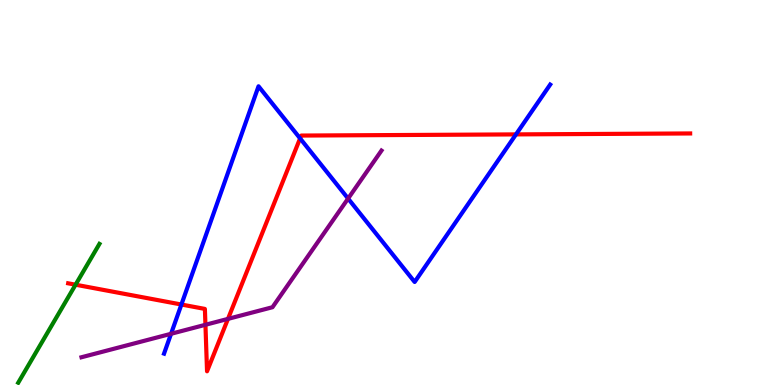[{'lines': ['blue', 'red'], 'intersections': [{'x': 2.34, 'y': 2.09}, {'x': 3.87, 'y': 6.41}, {'x': 6.66, 'y': 6.51}]}, {'lines': ['green', 'red'], 'intersections': [{'x': 0.975, 'y': 2.61}]}, {'lines': ['purple', 'red'], 'intersections': [{'x': 2.65, 'y': 1.56}, {'x': 2.94, 'y': 1.72}]}, {'lines': ['blue', 'green'], 'intersections': []}, {'lines': ['blue', 'purple'], 'intersections': [{'x': 2.21, 'y': 1.33}, {'x': 4.49, 'y': 4.84}]}, {'lines': ['green', 'purple'], 'intersections': []}]